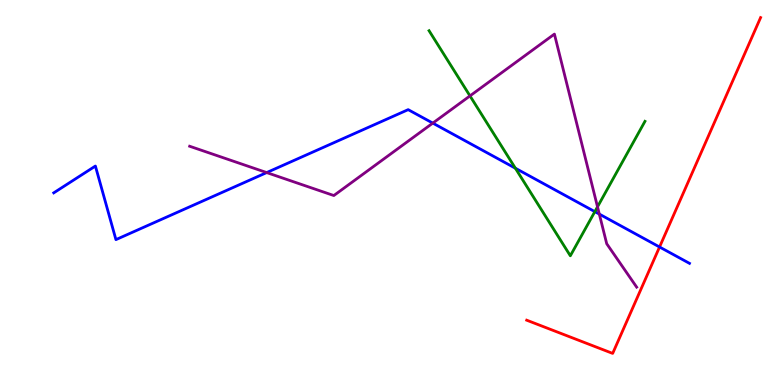[{'lines': ['blue', 'red'], 'intersections': [{'x': 8.51, 'y': 3.58}]}, {'lines': ['green', 'red'], 'intersections': []}, {'lines': ['purple', 'red'], 'intersections': []}, {'lines': ['blue', 'green'], 'intersections': [{'x': 6.65, 'y': 5.63}, {'x': 7.68, 'y': 4.5}]}, {'lines': ['blue', 'purple'], 'intersections': [{'x': 3.44, 'y': 5.52}, {'x': 5.58, 'y': 6.8}, {'x': 7.73, 'y': 4.44}]}, {'lines': ['green', 'purple'], 'intersections': [{'x': 6.06, 'y': 7.51}, {'x': 7.71, 'y': 4.63}]}]